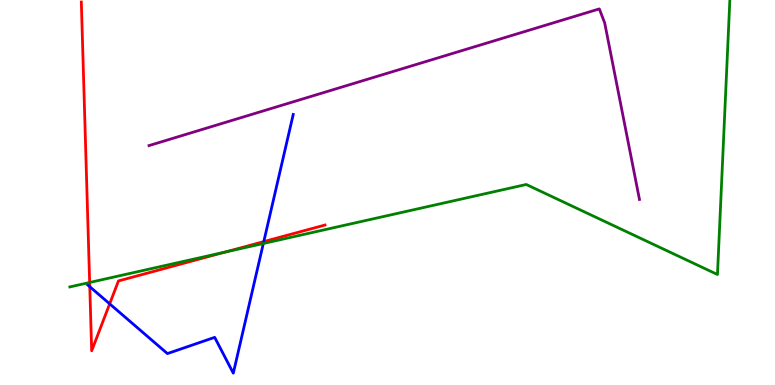[{'lines': ['blue', 'red'], 'intersections': [{'x': 1.16, 'y': 2.55}, {'x': 1.42, 'y': 2.11}, {'x': 3.4, 'y': 3.72}]}, {'lines': ['green', 'red'], 'intersections': [{'x': 1.16, 'y': 2.66}, {'x': 2.9, 'y': 3.45}]}, {'lines': ['purple', 'red'], 'intersections': []}, {'lines': ['blue', 'green'], 'intersections': [{'x': 3.4, 'y': 3.68}]}, {'lines': ['blue', 'purple'], 'intersections': []}, {'lines': ['green', 'purple'], 'intersections': []}]